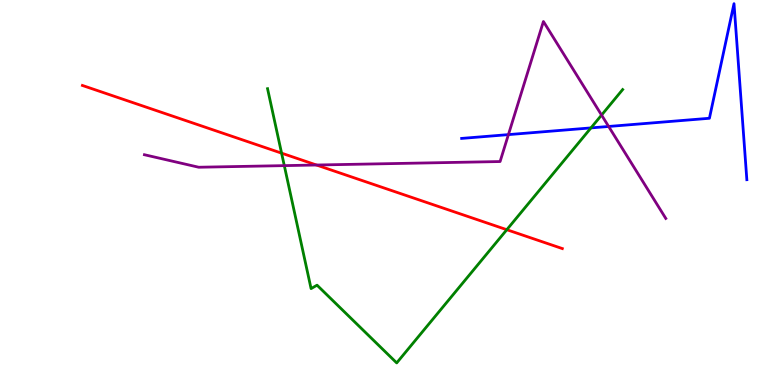[{'lines': ['blue', 'red'], 'intersections': []}, {'lines': ['green', 'red'], 'intersections': [{'x': 3.63, 'y': 6.02}, {'x': 6.54, 'y': 4.03}]}, {'lines': ['purple', 'red'], 'intersections': [{'x': 4.08, 'y': 5.71}]}, {'lines': ['blue', 'green'], 'intersections': [{'x': 7.63, 'y': 6.68}]}, {'lines': ['blue', 'purple'], 'intersections': [{'x': 6.56, 'y': 6.5}, {'x': 7.85, 'y': 6.72}]}, {'lines': ['green', 'purple'], 'intersections': [{'x': 3.67, 'y': 5.7}, {'x': 7.76, 'y': 7.01}]}]